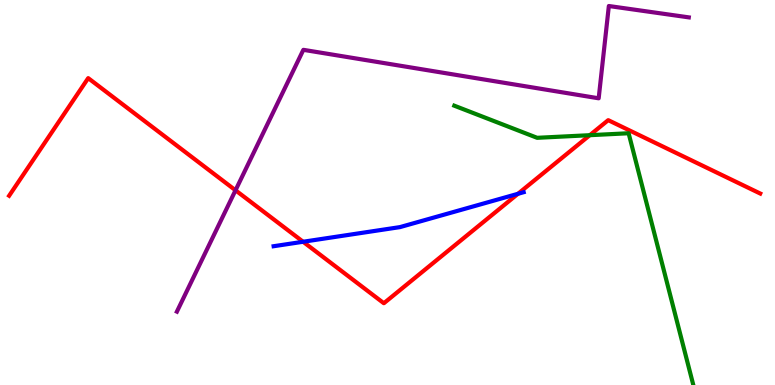[{'lines': ['blue', 'red'], 'intersections': [{'x': 3.91, 'y': 3.72}, {'x': 6.68, 'y': 4.97}]}, {'lines': ['green', 'red'], 'intersections': [{'x': 7.61, 'y': 6.49}]}, {'lines': ['purple', 'red'], 'intersections': [{'x': 3.04, 'y': 5.06}]}, {'lines': ['blue', 'green'], 'intersections': []}, {'lines': ['blue', 'purple'], 'intersections': []}, {'lines': ['green', 'purple'], 'intersections': []}]